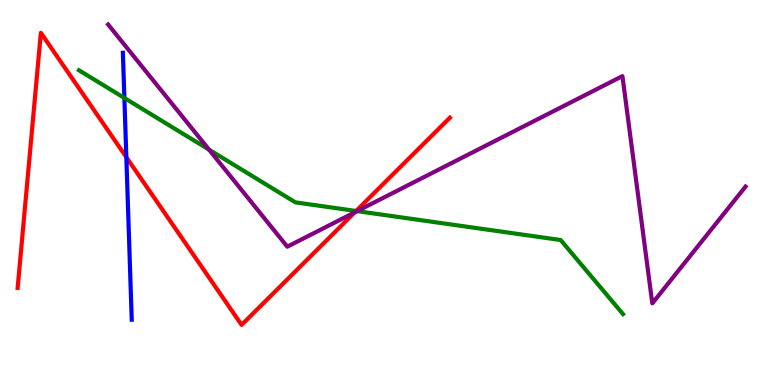[{'lines': ['blue', 'red'], 'intersections': [{'x': 1.63, 'y': 5.92}]}, {'lines': ['green', 'red'], 'intersections': [{'x': 4.59, 'y': 4.52}]}, {'lines': ['purple', 'red'], 'intersections': [{'x': 4.58, 'y': 4.48}]}, {'lines': ['blue', 'green'], 'intersections': [{'x': 1.6, 'y': 7.46}]}, {'lines': ['blue', 'purple'], 'intersections': []}, {'lines': ['green', 'purple'], 'intersections': [{'x': 2.7, 'y': 6.11}, {'x': 4.61, 'y': 4.52}]}]